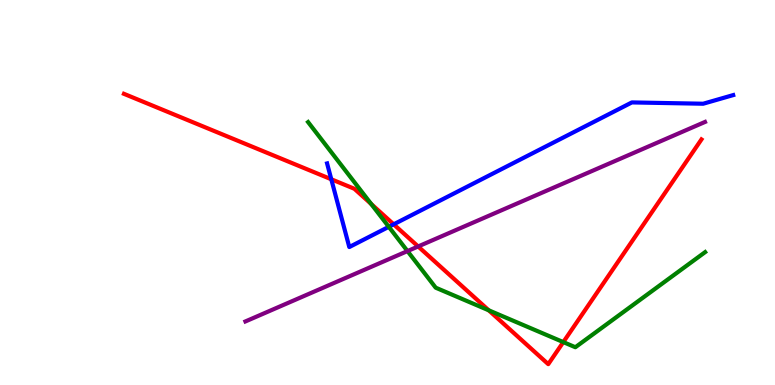[{'lines': ['blue', 'red'], 'intersections': [{'x': 4.27, 'y': 5.34}, {'x': 5.08, 'y': 4.17}]}, {'lines': ['green', 'red'], 'intersections': [{'x': 4.79, 'y': 4.7}, {'x': 6.31, 'y': 1.94}, {'x': 7.27, 'y': 1.11}]}, {'lines': ['purple', 'red'], 'intersections': [{'x': 5.4, 'y': 3.6}]}, {'lines': ['blue', 'green'], 'intersections': [{'x': 5.02, 'y': 4.11}]}, {'lines': ['blue', 'purple'], 'intersections': []}, {'lines': ['green', 'purple'], 'intersections': [{'x': 5.26, 'y': 3.48}]}]